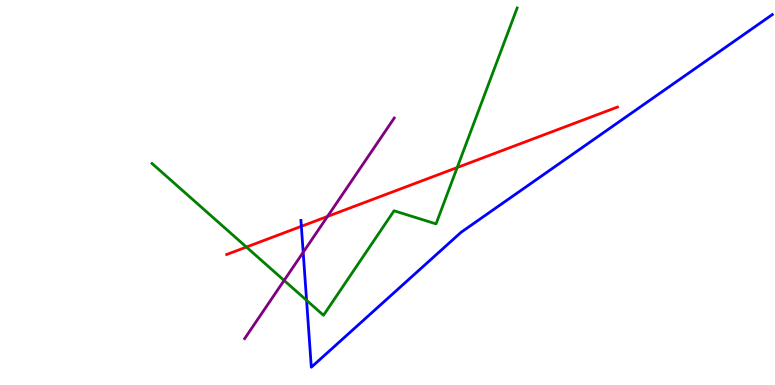[{'lines': ['blue', 'red'], 'intersections': [{'x': 3.89, 'y': 4.12}]}, {'lines': ['green', 'red'], 'intersections': [{'x': 3.18, 'y': 3.58}, {'x': 5.9, 'y': 5.65}]}, {'lines': ['purple', 'red'], 'intersections': [{'x': 4.23, 'y': 4.38}]}, {'lines': ['blue', 'green'], 'intersections': [{'x': 3.96, 'y': 2.2}]}, {'lines': ['blue', 'purple'], 'intersections': [{'x': 3.91, 'y': 3.45}]}, {'lines': ['green', 'purple'], 'intersections': [{'x': 3.67, 'y': 2.72}]}]